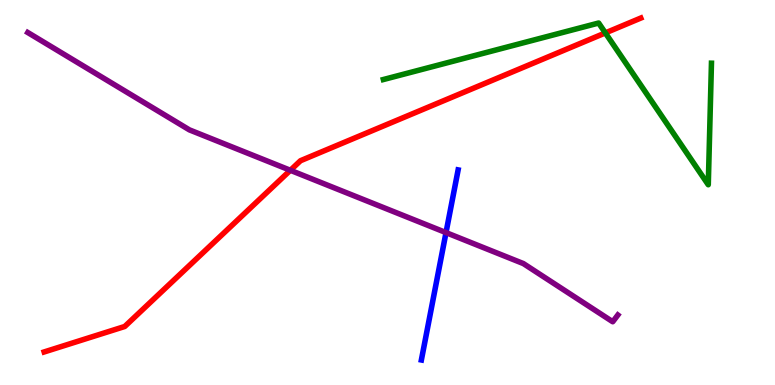[{'lines': ['blue', 'red'], 'intersections': []}, {'lines': ['green', 'red'], 'intersections': [{'x': 7.81, 'y': 9.14}]}, {'lines': ['purple', 'red'], 'intersections': [{'x': 3.75, 'y': 5.58}]}, {'lines': ['blue', 'green'], 'intersections': []}, {'lines': ['blue', 'purple'], 'intersections': [{'x': 5.75, 'y': 3.96}]}, {'lines': ['green', 'purple'], 'intersections': []}]